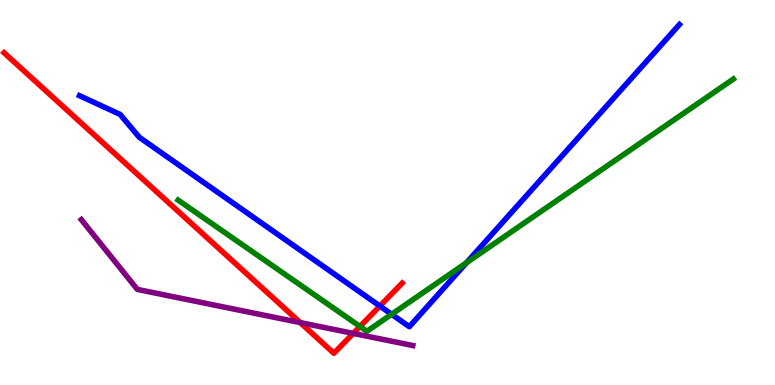[{'lines': ['blue', 'red'], 'intersections': [{'x': 4.9, 'y': 2.05}]}, {'lines': ['green', 'red'], 'intersections': [{'x': 4.64, 'y': 1.52}]}, {'lines': ['purple', 'red'], 'intersections': [{'x': 3.87, 'y': 1.62}, {'x': 4.56, 'y': 1.34}]}, {'lines': ['blue', 'green'], 'intersections': [{'x': 5.05, 'y': 1.84}, {'x': 6.02, 'y': 3.18}]}, {'lines': ['blue', 'purple'], 'intersections': []}, {'lines': ['green', 'purple'], 'intersections': []}]